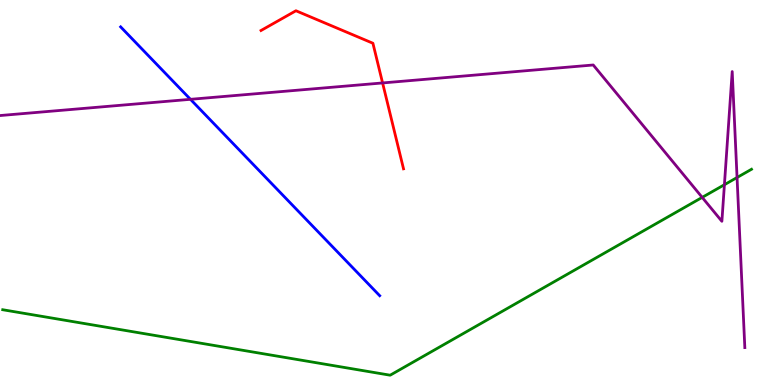[{'lines': ['blue', 'red'], 'intersections': []}, {'lines': ['green', 'red'], 'intersections': []}, {'lines': ['purple', 'red'], 'intersections': [{'x': 4.94, 'y': 7.85}]}, {'lines': ['blue', 'green'], 'intersections': []}, {'lines': ['blue', 'purple'], 'intersections': [{'x': 2.46, 'y': 7.42}]}, {'lines': ['green', 'purple'], 'intersections': [{'x': 9.06, 'y': 4.87}, {'x': 9.35, 'y': 5.2}, {'x': 9.51, 'y': 5.39}]}]